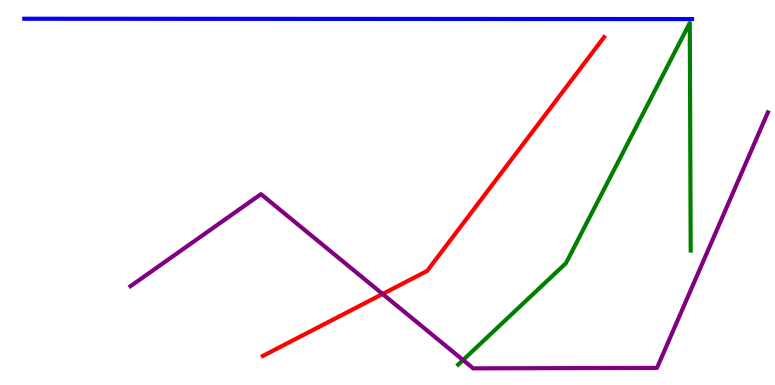[{'lines': ['blue', 'red'], 'intersections': []}, {'lines': ['green', 'red'], 'intersections': []}, {'lines': ['purple', 'red'], 'intersections': [{'x': 4.94, 'y': 2.36}]}, {'lines': ['blue', 'green'], 'intersections': []}, {'lines': ['blue', 'purple'], 'intersections': []}, {'lines': ['green', 'purple'], 'intersections': [{'x': 5.97, 'y': 0.648}]}]